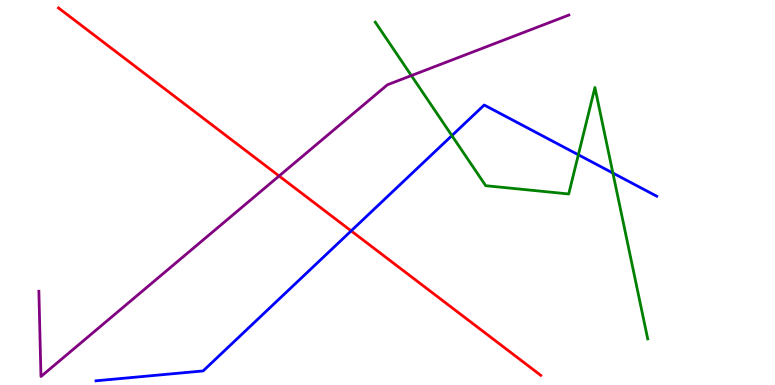[{'lines': ['blue', 'red'], 'intersections': [{'x': 4.53, 'y': 4.0}]}, {'lines': ['green', 'red'], 'intersections': []}, {'lines': ['purple', 'red'], 'intersections': [{'x': 3.6, 'y': 5.43}]}, {'lines': ['blue', 'green'], 'intersections': [{'x': 5.83, 'y': 6.48}, {'x': 7.46, 'y': 5.98}, {'x': 7.91, 'y': 5.51}]}, {'lines': ['blue', 'purple'], 'intersections': []}, {'lines': ['green', 'purple'], 'intersections': [{'x': 5.31, 'y': 8.04}]}]